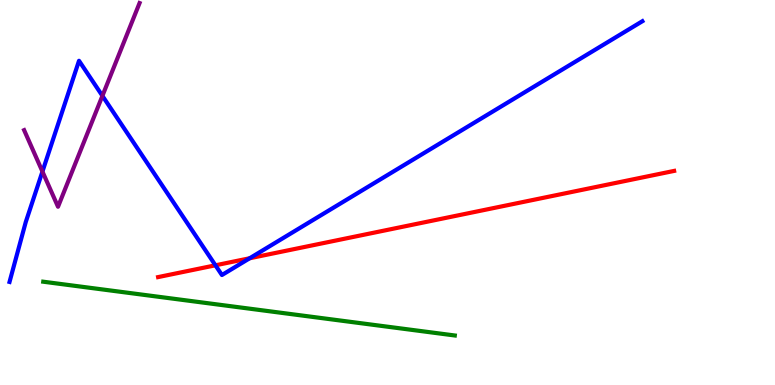[{'lines': ['blue', 'red'], 'intersections': [{'x': 2.78, 'y': 3.11}, {'x': 3.22, 'y': 3.29}]}, {'lines': ['green', 'red'], 'intersections': []}, {'lines': ['purple', 'red'], 'intersections': []}, {'lines': ['blue', 'green'], 'intersections': []}, {'lines': ['blue', 'purple'], 'intersections': [{'x': 0.548, 'y': 5.54}, {'x': 1.32, 'y': 7.51}]}, {'lines': ['green', 'purple'], 'intersections': []}]